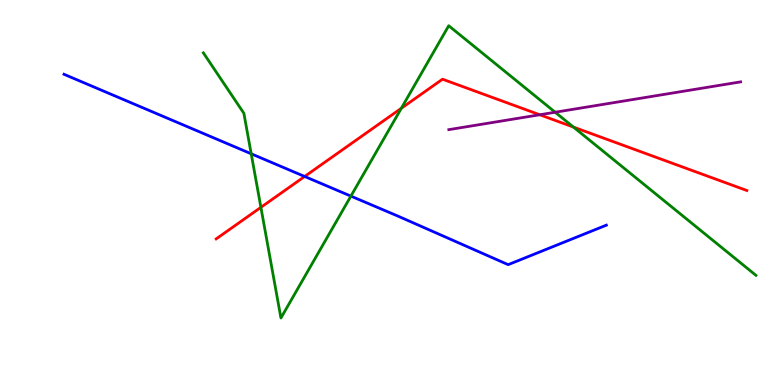[{'lines': ['blue', 'red'], 'intersections': [{'x': 3.93, 'y': 5.42}]}, {'lines': ['green', 'red'], 'intersections': [{'x': 3.37, 'y': 4.61}, {'x': 5.18, 'y': 7.19}, {'x': 7.4, 'y': 6.7}]}, {'lines': ['purple', 'red'], 'intersections': [{'x': 6.96, 'y': 7.02}]}, {'lines': ['blue', 'green'], 'intersections': [{'x': 3.24, 'y': 6.01}, {'x': 4.53, 'y': 4.91}]}, {'lines': ['blue', 'purple'], 'intersections': []}, {'lines': ['green', 'purple'], 'intersections': [{'x': 7.16, 'y': 7.08}]}]